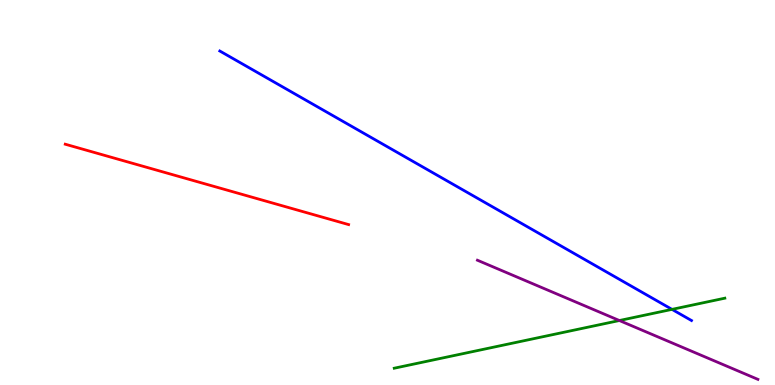[{'lines': ['blue', 'red'], 'intersections': []}, {'lines': ['green', 'red'], 'intersections': []}, {'lines': ['purple', 'red'], 'intersections': []}, {'lines': ['blue', 'green'], 'intersections': [{'x': 8.67, 'y': 1.96}]}, {'lines': ['blue', 'purple'], 'intersections': []}, {'lines': ['green', 'purple'], 'intersections': [{'x': 7.99, 'y': 1.67}]}]